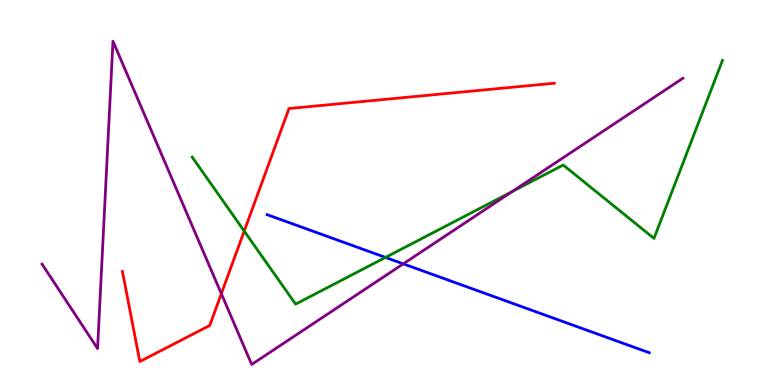[{'lines': ['blue', 'red'], 'intersections': []}, {'lines': ['green', 'red'], 'intersections': [{'x': 3.15, 'y': 4.0}]}, {'lines': ['purple', 'red'], 'intersections': [{'x': 2.86, 'y': 2.37}]}, {'lines': ['blue', 'green'], 'intersections': [{'x': 4.97, 'y': 3.31}]}, {'lines': ['blue', 'purple'], 'intersections': [{'x': 5.2, 'y': 3.15}]}, {'lines': ['green', 'purple'], 'intersections': [{'x': 6.61, 'y': 5.02}]}]